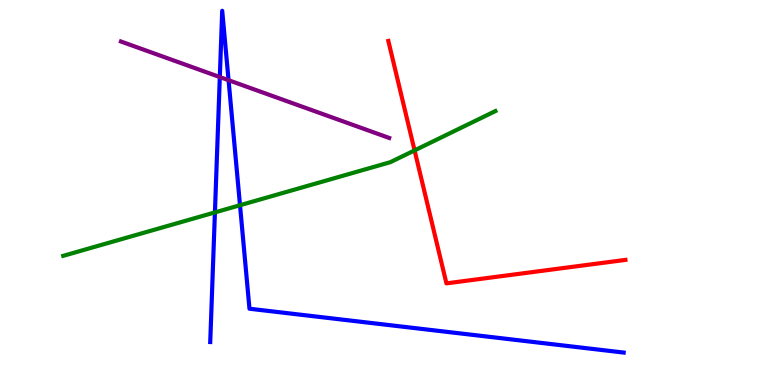[{'lines': ['blue', 'red'], 'intersections': []}, {'lines': ['green', 'red'], 'intersections': [{'x': 5.35, 'y': 6.09}]}, {'lines': ['purple', 'red'], 'intersections': []}, {'lines': ['blue', 'green'], 'intersections': [{'x': 2.77, 'y': 4.48}, {'x': 3.1, 'y': 4.67}]}, {'lines': ['blue', 'purple'], 'intersections': [{'x': 2.84, 'y': 8.0}, {'x': 2.95, 'y': 7.92}]}, {'lines': ['green', 'purple'], 'intersections': []}]